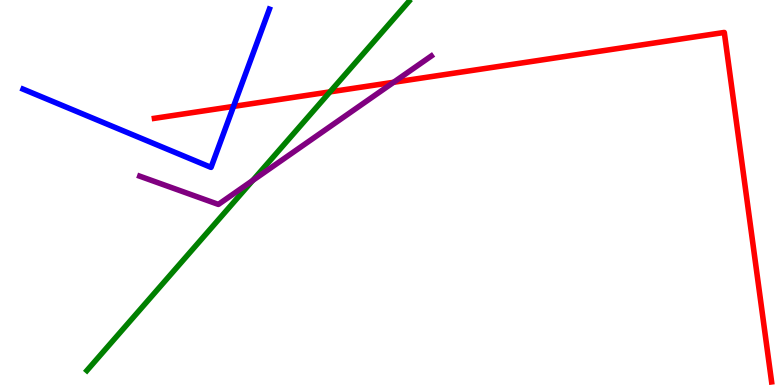[{'lines': ['blue', 'red'], 'intersections': [{'x': 3.01, 'y': 7.24}]}, {'lines': ['green', 'red'], 'intersections': [{'x': 4.26, 'y': 7.61}]}, {'lines': ['purple', 'red'], 'intersections': [{'x': 5.08, 'y': 7.86}]}, {'lines': ['blue', 'green'], 'intersections': []}, {'lines': ['blue', 'purple'], 'intersections': []}, {'lines': ['green', 'purple'], 'intersections': [{'x': 3.26, 'y': 5.31}]}]